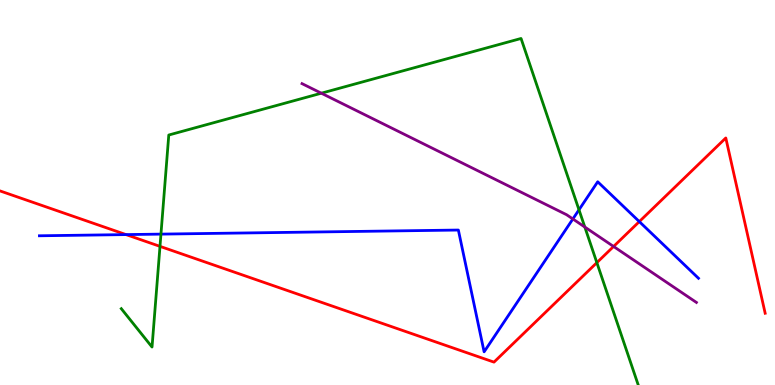[{'lines': ['blue', 'red'], 'intersections': [{'x': 1.63, 'y': 3.91}, {'x': 8.25, 'y': 4.24}]}, {'lines': ['green', 'red'], 'intersections': [{'x': 2.06, 'y': 3.6}, {'x': 7.7, 'y': 3.18}]}, {'lines': ['purple', 'red'], 'intersections': [{'x': 7.92, 'y': 3.6}]}, {'lines': ['blue', 'green'], 'intersections': [{'x': 2.08, 'y': 3.92}, {'x': 7.47, 'y': 4.55}]}, {'lines': ['blue', 'purple'], 'intersections': [{'x': 7.39, 'y': 4.31}]}, {'lines': ['green', 'purple'], 'intersections': [{'x': 4.15, 'y': 7.58}, {'x': 7.55, 'y': 4.1}]}]